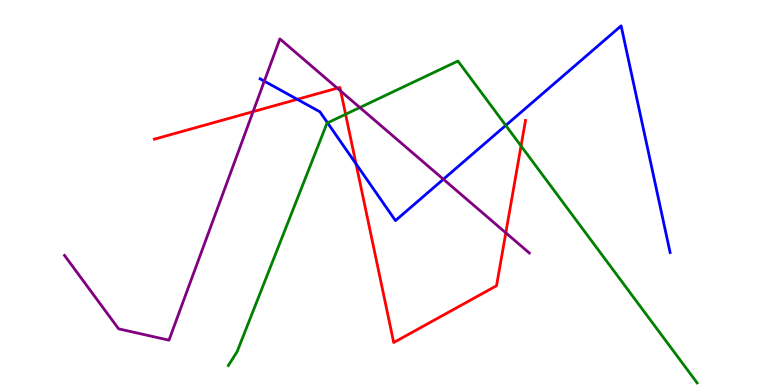[{'lines': ['blue', 'red'], 'intersections': [{'x': 3.84, 'y': 7.42}, {'x': 4.59, 'y': 5.74}]}, {'lines': ['green', 'red'], 'intersections': [{'x': 4.46, 'y': 7.03}, {'x': 6.72, 'y': 6.21}]}, {'lines': ['purple', 'red'], 'intersections': [{'x': 3.27, 'y': 7.1}, {'x': 4.35, 'y': 7.71}, {'x': 4.4, 'y': 7.63}, {'x': 6.53, 'y': 3.95}]}, {'lines': ['blue', 'green'], 'intersections': [{'x': 4.23, 'y': 6.81}, {'x': 6.53, 'y': 6.74}]}, {'lines': ['blue', 'purple'], 'intersections': [{'x': 3.41, 'y': 7.89}, {'x': 5.72, 'y': 5.34}]}, {'lines': ['green', 'purple'], 'intersections': [{'x': 4.64, 'y': 7.21}]}]